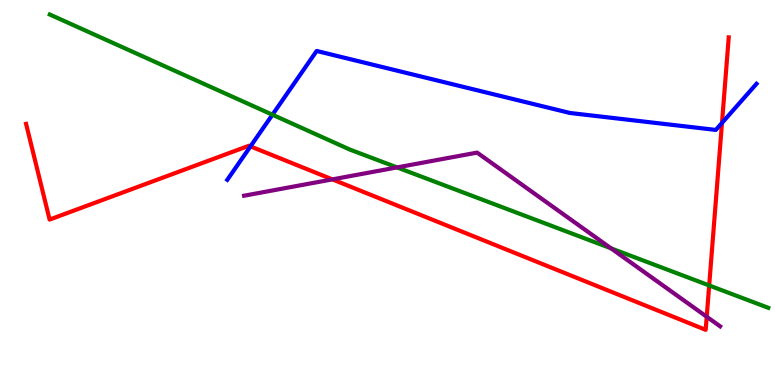[{'lines': ['blue', 'red'], 'intersections': [{'x': 3.23, 'y': 6.2}, {'x': 9.32, 'y': 6.81}]}, {'lines': ['green', 'red'], 'intersections': [{'x': 9.15, 'y': 2.59}]}, {'lines': ['purple', 'red'], 'intersections': [{'x': 4.29, 'y': 5.34}, {'x': 9.12, 'y': 1.77}]}, {'lines': ['blue', 'green'], 'intersections': [{'x': 3.52, 'y': 7.02}]}, {'lines': ['blue', 'purple'], 'intersections': []}, {'lines': ['green', 'purple'], 'intersections': [{'x': 5.12, 'y': 5.65}, {'x': 7.88, 'y': 3.55}]}]